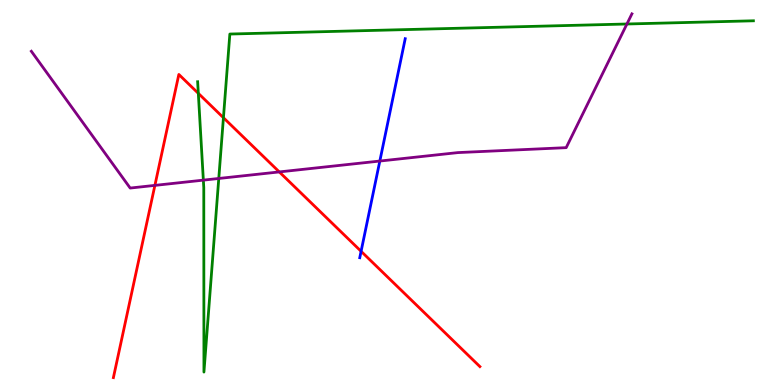[{'lines': ['blue', 'red'], 'intersections': [{'x': 4.66, 'y': 3.47}]}, {'lines': ['green', 'red'], 'intersections': [{'x': 2.56, 'y': 7.58}, {'x': 2.88, 'y': 6.94}]}, {'lines': ['purple', 'red'], 'intersections': [{'x': 2.0, 'y': 5.18}, {'x': 3.6, 'y': 5.53}]}, {'lines': ['blue', 'green'], 'intersections': []}, {'lines': ['blue', 'purple'], 'intersections': [{'x': 4.9, 'y': 5.82}]}, {'lines': ['green', 'purple'], 'intersections': [{'x': 2.62, 'y': 5.32}, {'x': 2.82, 'y': 5.36}, {'x': 8.09, 'y': 9.38}]}]